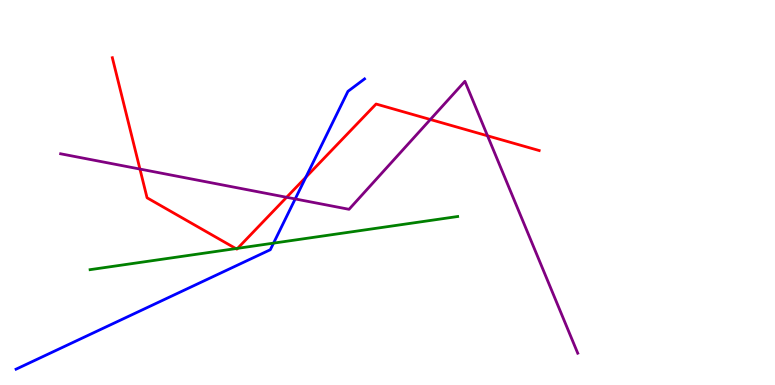[{'lines': ['blue', 'red'], 'intersections': [{'x': 3.95, 'y': 5.4}]}, {'lines': ['green', 'red'], 'intersections': [{'x': 3.04, 'y': 3.54}, {'x': 3.07, 'y': 3.55}]}, {'lines': ['purple', 'red'], 'intersections': [{'x': 1.81, 'y': 5.61}, {'x': 3.7, 'y': 4.88}, {'x': 5.55, 'y': 6.9}, {'x': 6.29, 'y': 6.47}]}, {'lines': ['blue', 'green'], 'intersections': [{'x': 3.53, 'y': 3.68}]}, {'lines': ['blue', 'purple'], 'intersections': [{'x': 3.81, 'y': 4.83}]}, {'lines': ['green', 'purple'], 'intersections': []}]